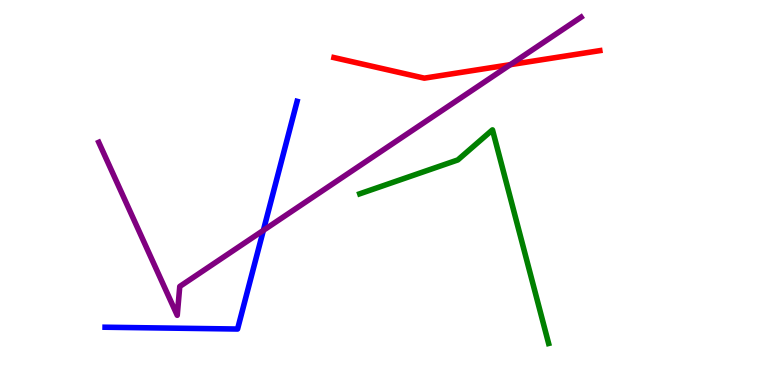[{'lines': ['blue', 'red'], 'intersections': []}, {'lines': ['green', 'red'], 'intersections': []}, {'lines': ['purple', 'red'], 'intersections': [{'x': 6.58, 'y': 8.32}]}, {'lines': ['blue', 'green'], 'intersections': []}, {'lines': ['blue', 'purple'], 'intersections': [{'x': 3.4, 'y': 4.02}]}, {'lines': ['green', 'purple'], 'intersections': []}]